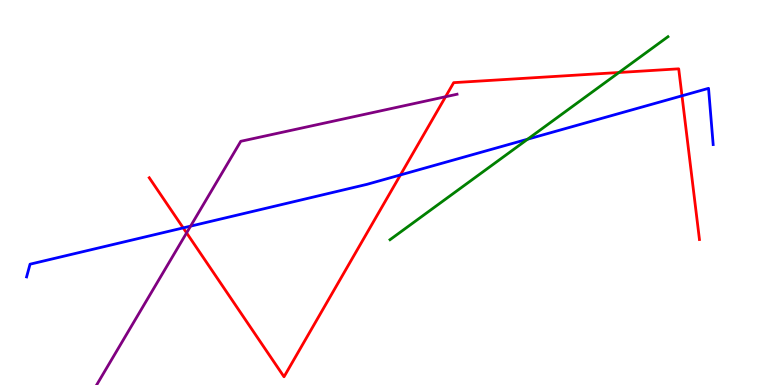[{'lines': ['blue', 'red'], 'intersections': [{'x': 2.36, 'y': 4.08}, {'x': 5.17, 'y': 5.46}, {'x': 8.8, 'y': 7.51}]}, {'lines': ['green', 'red'], 'intersections': [{'x': 7.99, 'y': 8.12}]}, {'lines': ['purple', 'red'], 'intersections': [{'x': 2.41, 'y': 3.95}, {'x': 5.75, 'y': 7.49}]}, {'lines': ['blue', 'green'], 'intersections': [{'x': 6.81, 'y': 6.38}]}, {'lines': ['blue', 'purple'], 'intersections': [{'x': 2.46, 'y': 4.13}]}, {'lines': ['green', 'purple'], 'intersections': []}]